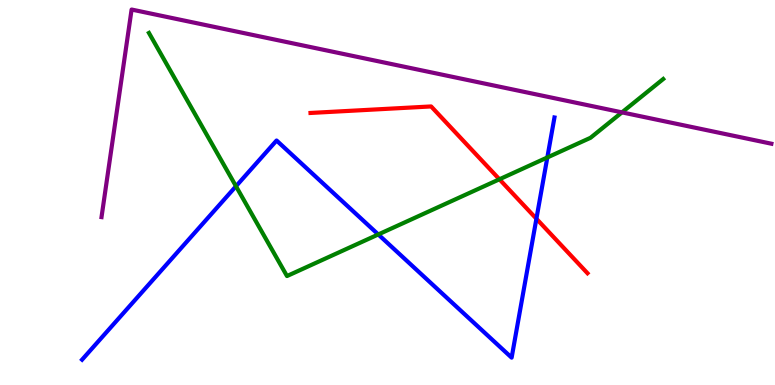[{'lines': ['blue', 'red'], 'intersections': [{'x': 6.92, 'y': 4.32}]}, {'lines': ['green', 'red'], 'intersections': [{'x': 6.44, 'y': 5.34}]}, {'lines': ['purple', 'red'], 'intersections': []}, {'lines': ['blue', 'green'], 'intersections': [{'x': 3.05, 'y': 5.16}, {'x': 4.88, 'y': 3.91}, {'x': 7.06, 'y': 5.91}]}, {'lines': ['blue', 'purple'], 'intersections': []}, {'lines': ['green', 'purple'], 'intersections': [{'x': 8.03, 'y': 7.08}]}]